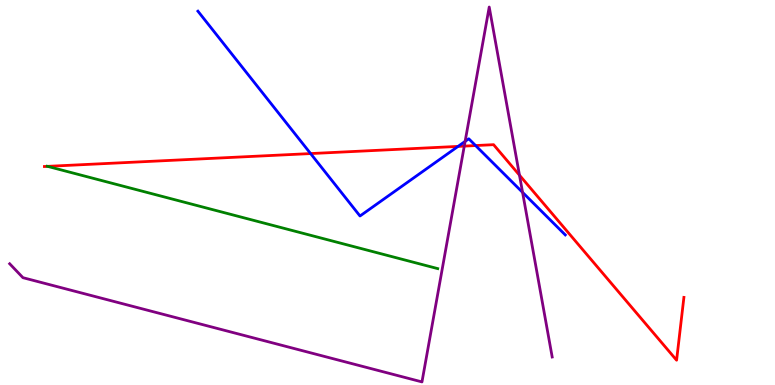[{'lines': ['blue', 'red'], 'intersections': [{'x': 4.01, 'y': 6.01}, {'x': 5.91, 'y': 6.2}, {'x': 6.14, 'y': 6.22}]}, {'lines': ['green', 'red'], 'intersections': [{'x': 0.614, 'y': 5.68}]}, {'lines': ['purple', 'red'], 'intersections': [{'x': 5.99, 'y': 6.21}, {'x': 6.7, 'y': 5.45}]}, {'lines': ['blue', 'green'], 'intersections': []}, {'lines': ['blue', 'purple'], 'intersections': [{'x': 6.0, 'y': 6.33}, {'x': 6.74, 'y': 5.0}]}, {'lines': ['green', 'purple'], 'intersections': []}]